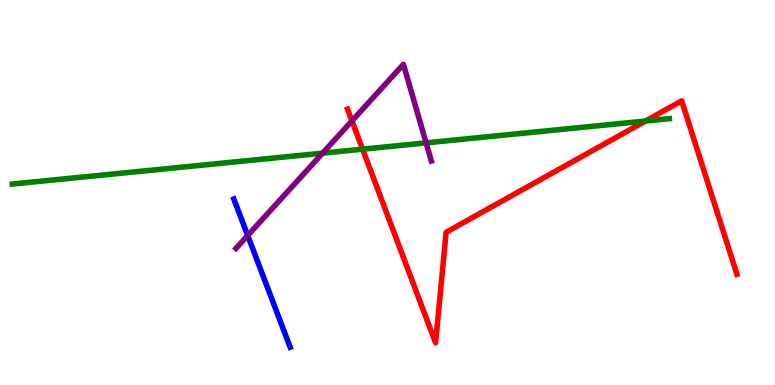[{'lines': ['blue', 'red'], 'intersections': []}, {'lines': ['green', 'red'], 'intersections': [{'x': 4.68, 'y': 6.13}, {'x': 8.33, 'y': 6.86}]}, {'lines': ['purple', 'red'], 'intersections': [{'x': 4.54, 'y': 6.86}]}, {'lines': ['blue', 'green'], 'intersections': []}, {'lines': ['blue', 'purple'], 'intersections': [{'x': 3.2, 'y': 3.88}]}, {'lines': ['green', 'purple'], 'intersections': [{'x': 4.16, 'y': 6.02}, {'x': 5.5, 'y': 6.29}]}]